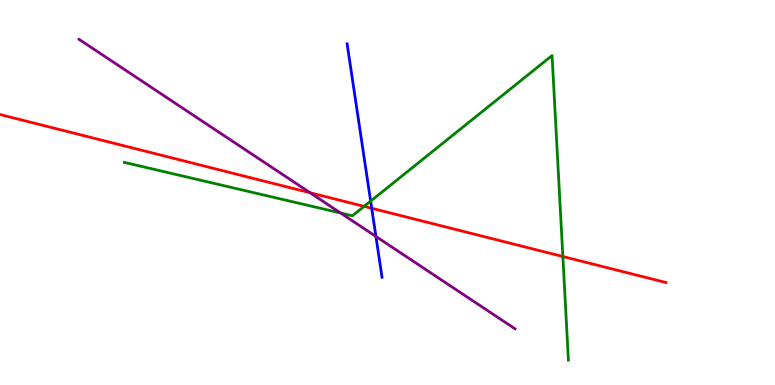[{'lines': ['blue', 'red'], 'intersections': [{'x': 4.8, 'y': 4.59}]}, {'lines': ['green', 'red'], 'intersections': [{'x': 4.7, 'y': 4.64}, {'x': 7.26, 'y': 3.34}]}, {'lines': ['purple', 'red'], 'intersections': [{'x': 4.0, 'y': 4.99}]}, {'lines': ['blue', 'green'], 'intersections': [{'x': 4.78, 'y': 4.78}]}, {'lines': ['blue', 'purple'], 'intersections': [{'x': 4.85, 'y': 3.86}]}, {'lines': ['green', 'purple'], 'intersections': [{'x': 4.4, 'y': 4.47}]}]